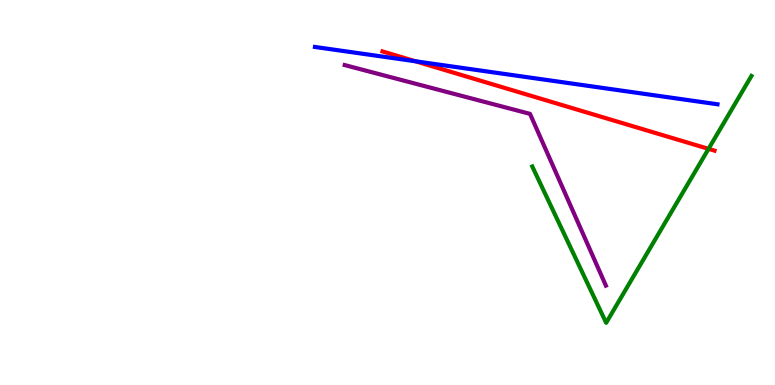[{'lines': ['blue', 'red'], 'intersections': [{'x': 5.36, 'y': 8.41}]}, {'lines': ['green', 'red'], 'intersections': [{'x': 9.14, 'y': 6.13}]}, {'lines': ['purple', 'red'], 'intersections': []}, {'lines': ['blue', 'green'], 'intersections': []}, {'lines': ['blue', 'purple'], 'intersections': []}, {'lines': ['green', 'purple'], 'intersections': []}]